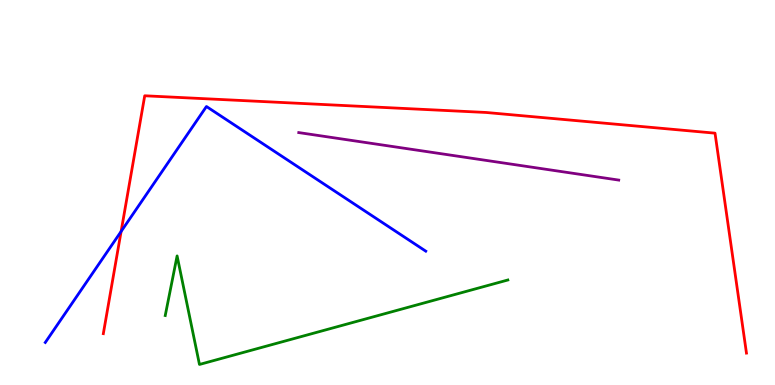[{'lines': ['blue', 'red'], 'intersections': [{'x': 1.56, 'y': 3.99}]}, {'lines': ['green', 'red'], 'intersections': []}, {'lines': ['purple', 'red'], 'intersections': []}, {'lines': ['blue', 'green'], 'intersections': []}, {'lines': ['blue', 'purple'], 'intersections': []}, {'lines': ['green', 'purple'], 'intersections': []}]